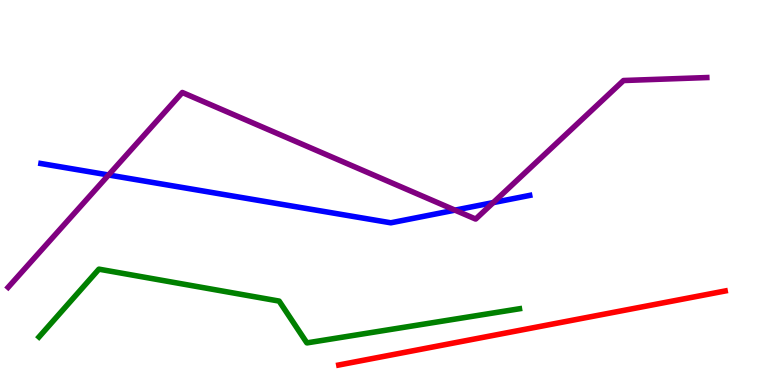[{'lines': ['blue', 'red'], 'intersections': []}, {'lines': ['green', 'red'], 'intersections': []}, {'lines': ['purple', 'red'], 'intersections': []}, {'lines': ['blue', 'green'], 'intersections': []}, {'lines': ['blue', 'purple'], 'intersections': [{'x': 1.4, 'y': 5.45}, {'x': 5.87, 'y': 4.54}, {'x': 6.36, 'y': 4.74}]}, {'lines': ['green', 'purple'], 'intersections': []}]